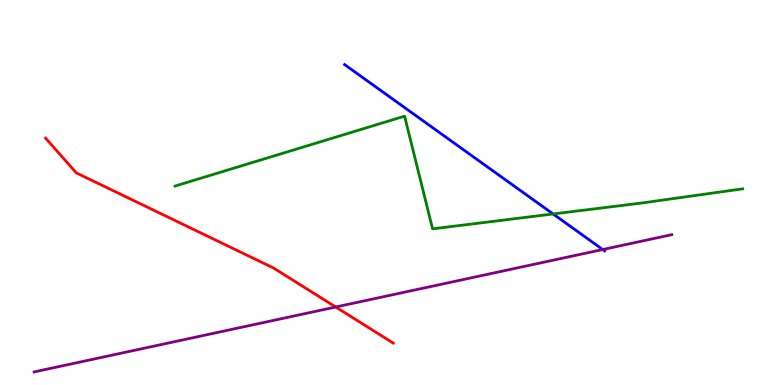[{'lines': ['blue', 'red'], 'intersections': []}, {'lines': ['green', 'red'], 'intersections': []}, {'lines': ['purple', 'red'], 'intersections': [{'x': 4.33, 'y': 2.03}]}, {'lines': ['blue', 'green'], 'intersections': [{'x': 7.14, 'y': 4.44}]}, {'lines': ['blue', 'purple'], 'intersections': [{'x': 7.78, 'y': 3.52}]}, {'lines': ['green', 'purple'], 'intersections': []}]